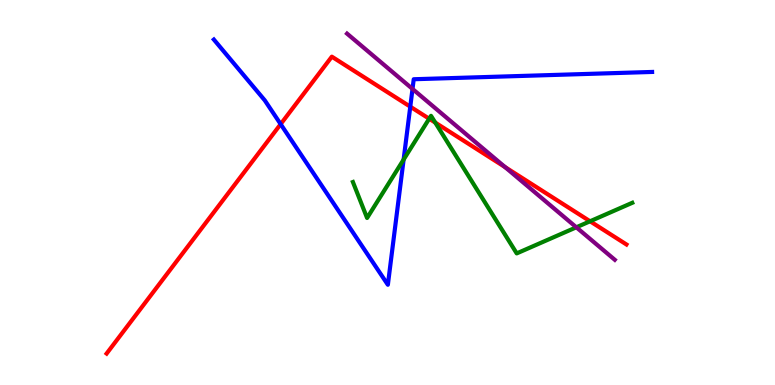[{'lines': ['blue', 'red'], 'intersections': [{'x': 3.62, 'y': 6.78}, {'x': 5.29, 'y': 7.23}]}, {'lines': ['green', 'red'], 'intersections': [{'x': 5.54, 'y': 6.92}, {'x': 5.62, 'y': 6.82}, {'x': 7.61, 'y': 4.25}]}, {'lines': ['purple', 'red'], 'intersections': [{'x': 6.52, 'y': 5.66}]}, {'lines': ['blue', 'green'], 'intersections': [{'x': 5.21, 'y': 5.86}]}, {'lines': ['blue', 'purple'], 'intersections': [{'x': 5.32, 'y': 7.69}]}, {'lines': ['green', 'purple'], 'intersections': [{'x': 7.44, 'y': 4.1}]}]